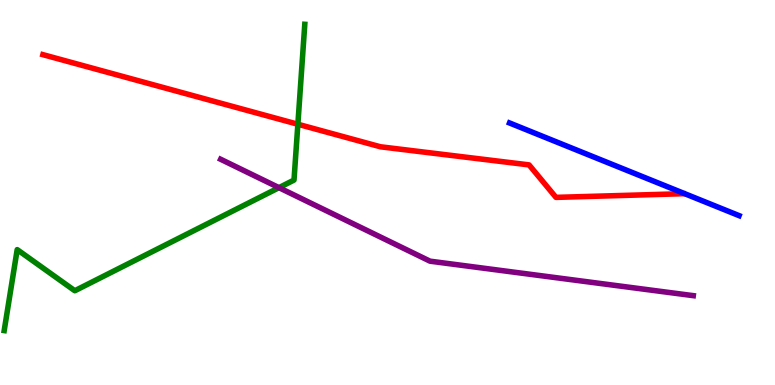[{'lines': ['blue', 'red'], 'intersections': []}, {'lines': ['green', 'red'], 'intersections': [{'x': 3.84, 'y': 6.77}]}, {'lines': ['purple', 'red'], 'intersections': []}, {'lines': ['blue', 'green'], 'intersections': []}, {'lines': ['blue', 'purple'], 'intersections': []}, {'lines': ['green', 'purple'], 'intersections': [{'x': 3.6, 'y': 5.13}]}]